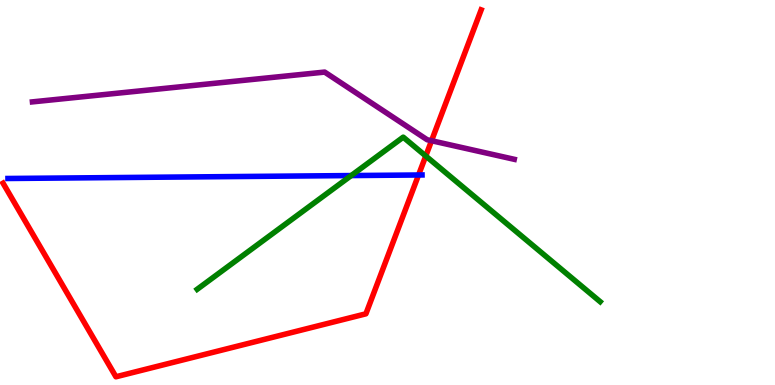[{'lines': ['blue', 'red'], 'intersections': [{'x': 5.4, 'y': 5.45}]}, {'lines': ['green', 'red'], 'intersections': [{'x': 5.49, 'y': 5.95}]}, {'lines': ['purple', 'red'], 'intersections': [{'x': 5.57, 'y': 6.34}]}, {'lines': ['blue', 'green'], 'intersections': [{'x': 4.53, 'y': 5.44}]}, {'lines': ['blue', 'purple'], 'intersections': []}, {'lines': ['green', 'purple'], 'intersections': []}]